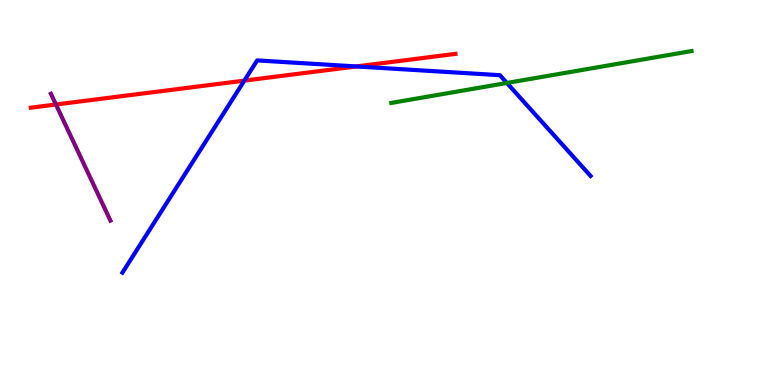[{'lines': ['blue', 'red'], 'intersections': [{'x': 3.15, 'y': 7.91}, {'x': 4.6, 'y': 8.27}]}, {'lines': ['green', 'red'], 'intersections': []}, {'lines': ['purple', 'red'], 'intersections': [{'x': 0.722, 'y': 7.29}]}, {'lines': ['blue', 'green'], 'intersections': [{'x': 6.54, 'y': 7.85}]}, {'lines': ['blue', 'purple'], 'intersections': []}, {'lines': ['green', 'purple'], 'intersections': []}]